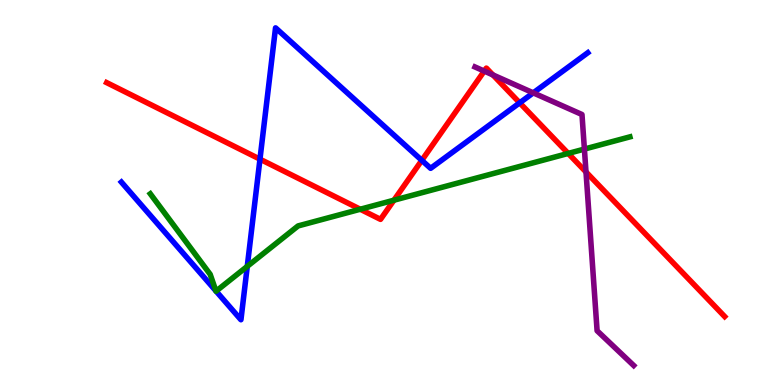[{'lines': ['blue', 'red'], 'intersections': [{'x': 3.35, 'y': 5.87}, {'x': 5.44, 'y': 5.84}, {'x': 6.71, 'y': 7.33}]}, {'lines': ['green', 'red'], 'intersections': [{'x': 4.65, 'y': 4.57}, {'x': 5.08, 'y': 4.8}, {'x': 7.33, 'y': 6.01}]}, {'lines': ['purple', 'red'], 'intersections': [{'x': 6.25, 'y': 8.15}, {'x': 6.36, 'y': 8.05}, {'x': 7.56, 'y': 5.53}]}, {'lines': ['blue', 'green'], 'intersections': [{'x': 2.79, 'y': 2.44}, {'x': 2.79, 'y': 2.44}, {'x': 3.19, 'y': 3.08}]}, {'lines': ['blue', 'purple'], 'intersections': [{'x': 6.88, 'y': 7.59}]}, {'lines': ['green', 'purple'], 'intersections': [{'x': 7.54, 'y': 6.13}]}]